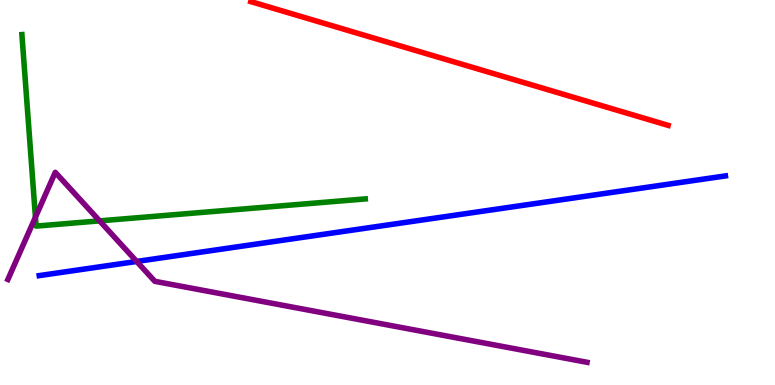[{'lines': ['blue', 'red'], 'intersections': []}, {'lines': ['green', 'red'], 'intersections': []}, {'lines': ['purple', 'red'], 'intersections': []}, {'lines': ['blue', 'green'], 'intersections': []}, {'lines': ['blue', 'purple'], 'intersections': [{'x': 1.76, 'y': 3.21}]}, {'lines': ['green', 'purple'], 'intersections': [{'x': 0.457, 'y': 4.36}, {'x': 1.29, 'y': 4.26}]}]